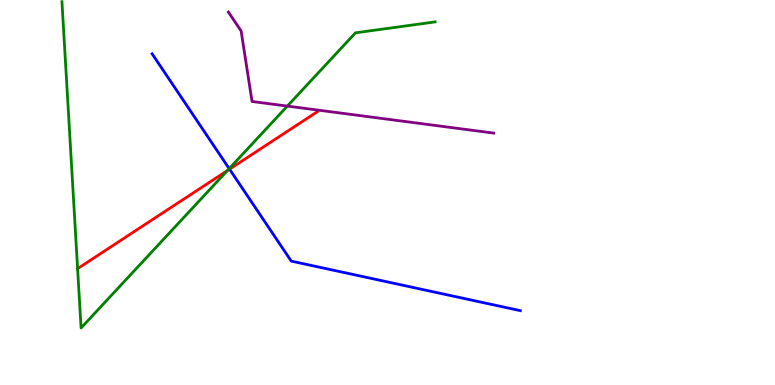[{'lines': ['blue', 'red'], 'intersections': [{'x': 2.96, 'y': 5.61}]}, {'lines': ['green', 'red'], 'intersections': [{'x': 1.0, 'y': 3.02}, {'x': 2.93, 'y': 5.57}]}, {'lines': ['purple', 'red'], 'intersections': []}, {'lines': ['blue', 'green'], 'intersections': [{'x': 2.96, 'y': 5.62}]}, {'lines': ['blue', 'purple'], 'intersections': []}, {'lines': ['green', 'purple'], 'intersections': [{'x': 3.71, 'y': 7.24}]}]